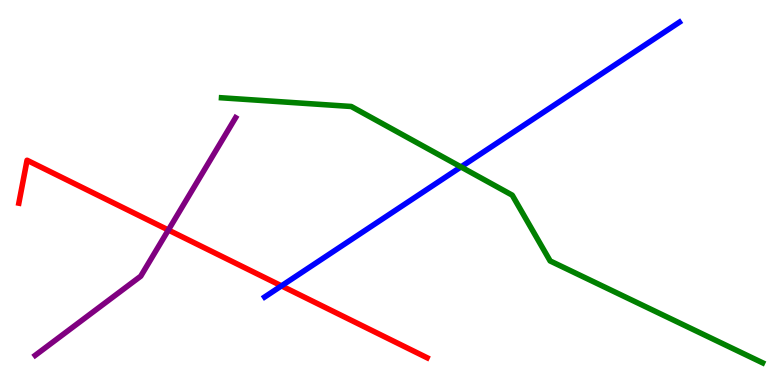[{'lines': ['blue', 'red'], 'intersections': [{'x': 3.63, 'y': 2.58}]}, {'lines': ['green', 'red'], 'intersections': []}, {'lines': ['purple', 'red'], 'intersections': [{'x': 2.17, 'y': 4.03}]}, {'lines': ['blue', 'green'], 'intersections': [{'x': 5.95, 'y': 5.66}]}, {'lines': ['blue', 'purple'], 'intersections': []}, {'lines': ['green', 'purple'], 'intersections': []}]